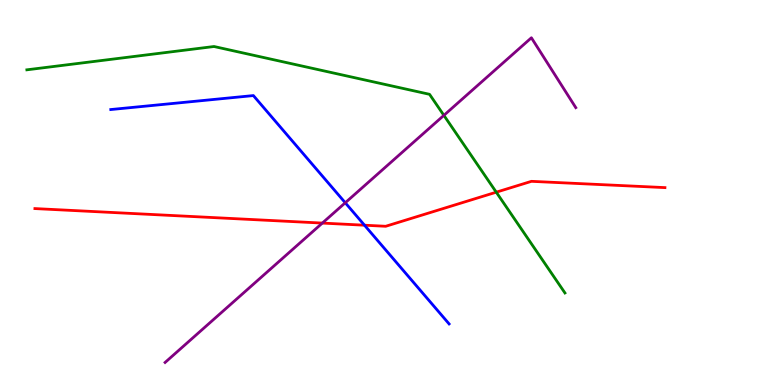[{'lines': ['blue', 'red'], 'intersections': [{'x': 4.7, 'y': 4.15}]}, {'lines': ['green', 'red'], 'intersections': [{'x': 6.4, 'y': 5.01}]}, {'lines': ['purple', 'red'], 'intersections': [{'x': 4.16, 'y': 4.21}]}, {'lines': ['blue', 'green'], 'intersections': []}, {'lines': ['blue', 'purple'], 'intersections': [{'x': 4.45, 'y': 4.73}]}, {'lines': ['green', 'purple'], 'intersections': [{'x': 5.73, 'y': 7.0}]}]